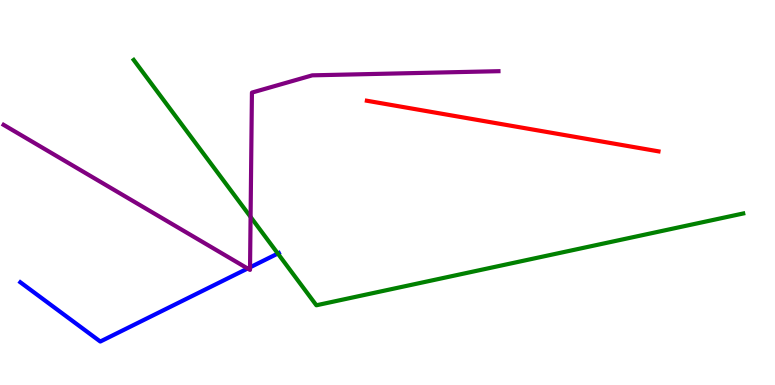[{'lines': ['blue', 'red'], 'intersections': []}, {'lines': ['green', 'red'], 'intersections': []}, {'lines': ['purple', 'red'], 'intersections': []}, {'lines': ['blue', 'green'], 'intersections': [{'x': 3.59, 'y': 3.41}]}, {'lines': ['blue', 'purple'], 'intersections': [{'x': 3.2, 'y': 3.03}, {'x': 3.23, 'y': 3.06}]}, {'lines': ['green', 'purple'], 'intersections': [{'x': 3.23, 'y': 4.37}]}]